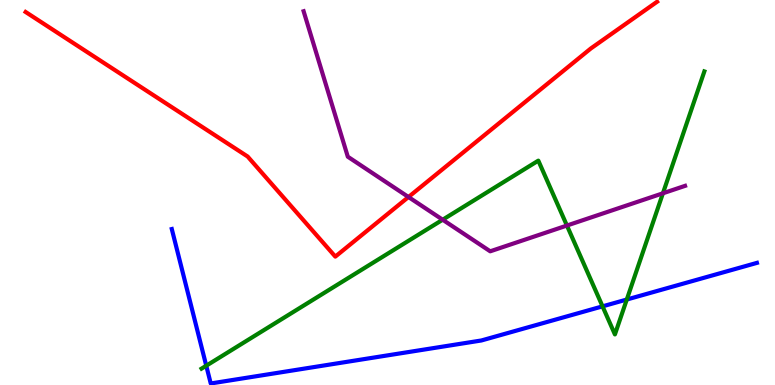[{'lines': ['blue', 'red'], 'intersections': []}, {'lines': ['green', 'red'], 'intersections': []}, {'lines': ['purple', 'red'], 'intersections': [{'x': 5.27, 'y': 4.88}]}, {'lines': ['blue', 'green'], 'intersections': [{'x': 2.66, 'y': 0.501}, {'x': 7.77, 'y': 2.04}, {'x': 8.09, 'y': 2.22}]}, {'lines': ['blue', 'purple'], 'intersections': []}, {'lines': ['green', 'purple'], 'intersections': [{'x': 5.71, 'y': 4.29}, {'x': 7.32, 'y': 4.14}, {'x': 8.55, 'y': 4.98}]}]